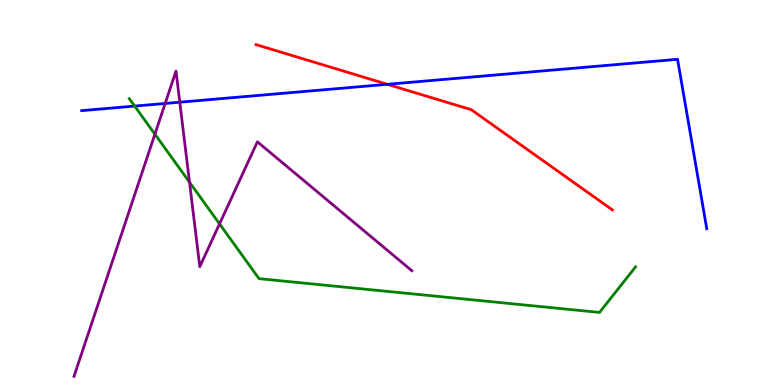[{'lines': ['blue', 'red'], 'intersections': [{'x': 5.0, 'y': 7.81}]}, {'lines': ['green', 'red'], 'intersections': []}, {'lines': ['purple', 'red'], 'intersections': []}, {'lines': ['blue', 'green'], 'intersections': [{'x': 1.74, 'y': 7.24}]}, {'lines': ['blue', 'purple'], 'intersections': [{'x': 2.13, 'y': 7.31}, {'x': 2.32, 'y': 7.35}]}, {'lines': ['green', 'purple'], 'intersections': [{'x': 2.0, 'y': 6.51}, {'x': 2.45, 'y': 5.27}, {'x': 2.83, 'y': 4.18}]}]